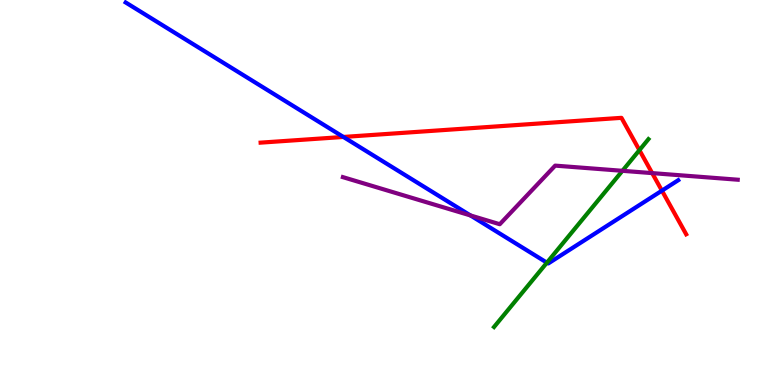[{'lines': ['blue', 'red'], 'intersections': [{'x': 4.43, 'y': 6.44}, {'x': 8.54, 'y': 5.05}]}, {'lines': ['green', 'red'], 'intersections': [{'x': 8.25, 'y': 6.1}]}, {'lines': ['purple', 'red'], 'intersections': [{'x': 8.42, 'y': 5.5}]}, {'lines': ['blue', 'green'], 'intersections': [{'x': 7.06, 'y': 3.18}]}, {'lines': ['blue', 'purple'], 'intersections': [{'x': 6.07, 'y': 4.4}]}, {'lines': ['green', 'purple'], 'intersections': [{'x': 8.03, 'y': 5.56}]}]